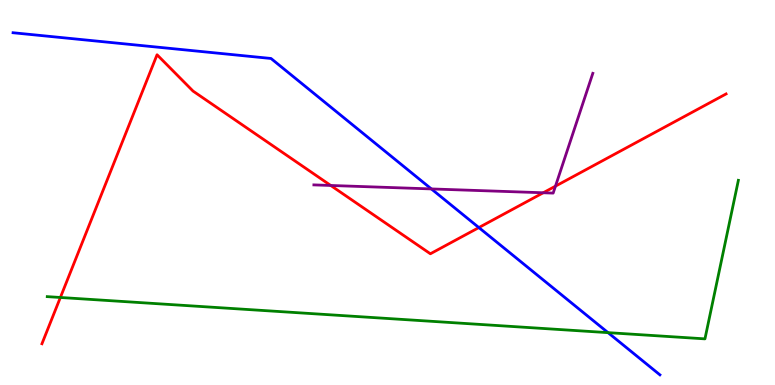[{'lines': ['blue', 'red'], 'intersections': [{'x': 6.18, 'y': 4.09}]}, {'lines': ['green', 'red'], 'intersections': [{'x': 0.779, 'y': 2.27}]}, {'lines': ['purple', 'red'], 'intersections': [{'x': 4.27, 'y': 5.18}, {'x': 7.01, 'y': 4.99}, {'x': 7.17, 'y': 5.16}]}, {'lines': ['blue', 'green'], 'intersections': [{'x': 7.85, 'y': 1.36}]}, {'lines': ['blue', 'purple'], 'intersections': [{'x': 5.57, 'y': 5.09}]}, {'lines': ['green', 'purple'], 'intersections': []}]